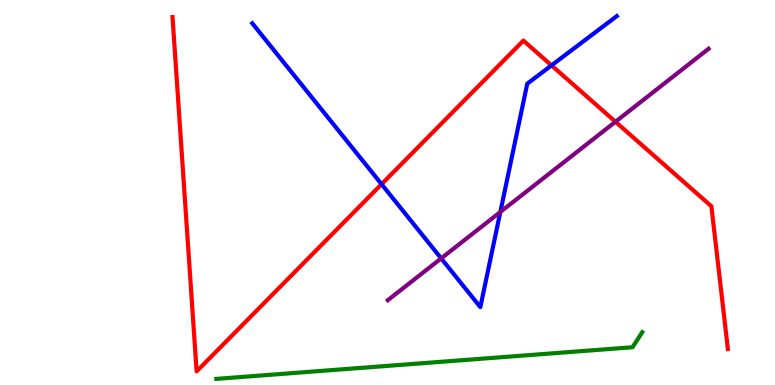[{'lines': ['blue', 'red'], 'intersections': [{'x': 4.92, 'y': 5.22}, {'x': 7.12, 'y': 8.3}]}, {'lines': ['green', 'red'], 'intersections': []}, {'lines': ['purple', 'red'], 'intersections': [{'x': 7.94, 'y': 6.84}]}, {'lines': ['blue', 'green'], 'intersections': []}, {'lines': ['blue', 'purple'], 'intersections': [{'x': 5.69, 'y': 3.29}, {'x': 6.46, 'y': 4.49}]}, {'lines': ['green', 'purple'], 'intersections': []}]